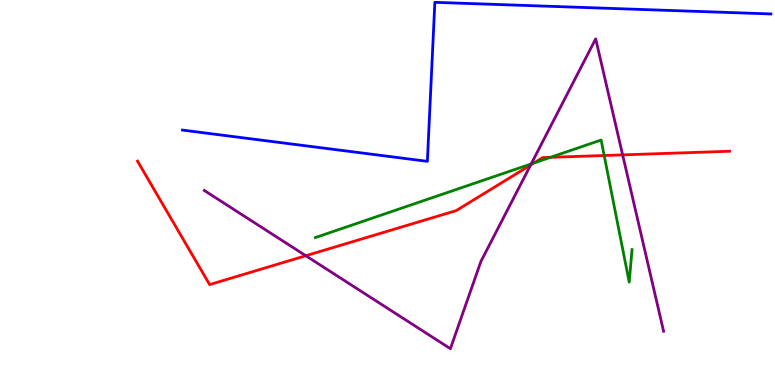[{'lines': ['blue', 'red'], 'intersections': []}, {'lines': ['green', 'red'], 'intersections': [{'x': 6.89, 'y': 5.77}, {'x': 7.1, 'y': 5.91}, {'x': 7.8, 'y': 5.96}]}, {'lines': ['purple', 'red'], 'intersections': [{'x': 3.95, 'y': 3.36}, {'x': 6.85, 'y': 5.71}, {'x': 8.03, 'y': 5.98}]}, {'lines': ['blue', 'green'], 'intersections': []}, {'lines': ['blue', 'purple'], 'intersections': []}, {'lines': ['green', 'purple'], 'intersections': [{'x': 6.85, 'y': 5.74}]}]